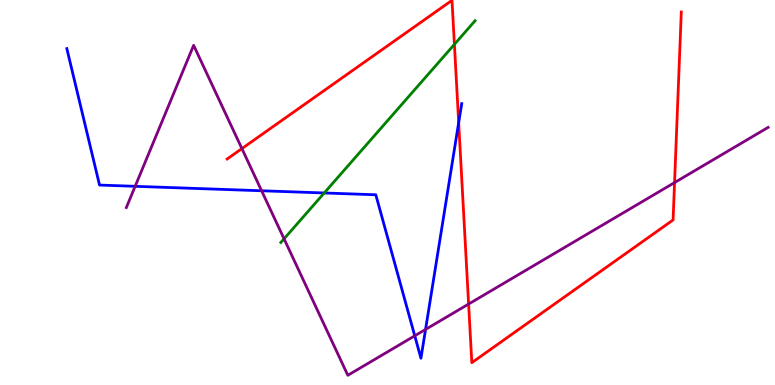[{'lines': ['blue', 'red'], 'intersections': [{'x': 5.92, 'y': 6.82}]}, {'lines': ['green', 'red'], 'intersections': [{'x': 5.86, 'y': 8.85}]}, {'lines': ['purple', 'red'], 'intersections': [{'x': 3.12, 'y': 6.14}, {'x': 6.05, 'y': 2.1}, {'x': 8.7, 'y': 5.26}]}, {'lines': ['blue', 'green'], 'intersections': [{'x': 4.18, 'y': 4.99}]}, {'lines': ['blue', 'purple'], 'intersections': [{'x': 1.74, 'y': 5.16}, {'x': 3.38, 'y': 5.05}, {'x': 5.35, 'y': 1.28}, {'x': 5.49, 'y': 1.44}]}, {'lines': ['green', 'purple'], 'intersections': [{'x': 3.67, 'y': 3.8}]}]